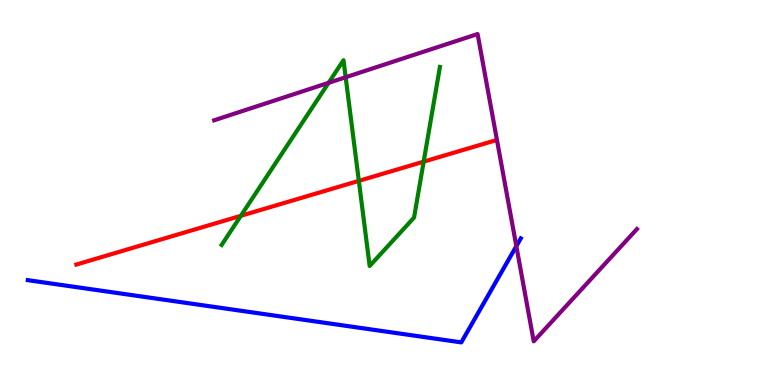[{'lines': ['blue', 'red'], 'intersections': []}, {'lines': ['green', 'red'], 'intersections': [{'x': 3.11, 'y': 4.39}, {'x': 4.63, 'y': 5.3}, {'x': 5.47, 'y': 5.8}]}, {'lines': ['purple', 'red'], 'intersections': []}, {'lines': ['blue', 'green'], 'intersections': []}, {'lines': ['blue', 'purple'], 'intersections': [{'x': 6.66, 'y': 3.61}]}, {'lines': ['green', 'purple'], 'intersections': [{'x': 4.24, 'y': 7.85}, {'x': 4.46, 'y': 7.99}]}]